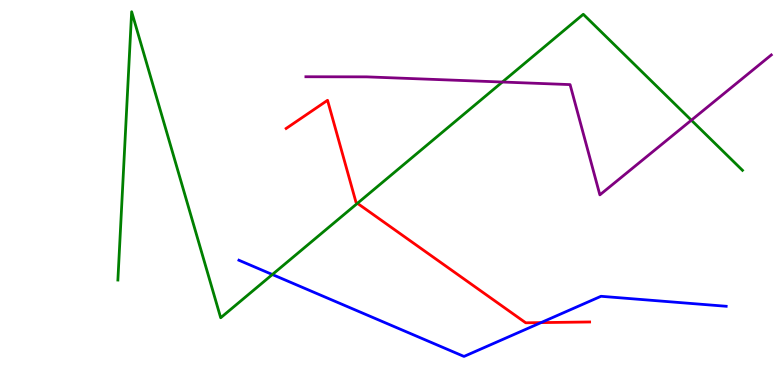[{'lines': ['blue', 'red'], 'intersections': [{'x': 6.98, 'y': 1.62}]}, {'lines': ['green', 'red'], 'intersections': [{'x': 4.61, 'y': 4.72}]}, {'lines': ['purple', 'red'], 'intersections': []}, {'lines': ['blue', 'green'], 'intersections': [{'x': 3.51, 'y': 2.87}]}, {'lines': ['blue', 'purple'], 'intersections': []}, {'lines': ['green', 'purple'], 'intersections': [{'x': 6.48, 'y': 7.87}, {'x': 8.92, 'y': 6.88}]}]